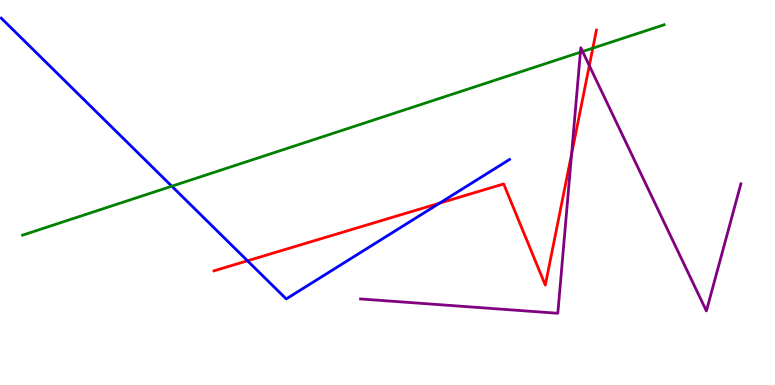[{'lines': ['blue', 'red'], 'intersections': [{'x': 3.19, 'y': 3.23}, {'x': 5.67, 'y': 4.72}]}, {'lines': ['green', 'red'], 'intersections': [{'x': 7.65, 'y': 8.75}]}, {'lines': ['purple', 'red'], 'intersections': [{'x': 7.38, 'y': 6.0}, {'x': 7.6, 'y': 8.3}]}, {'lines': ['blue', 'green'], 'intersections': [{'x': 2.22, 'y': 5.16}]}, {'lines': ['blue', 'purple'], 'intersections': []}, {'lines': ['green', 'purple'], 'intersections': [{'x': 7.49, 'y': 8.64}, {'x': 7.52, 'y': 8.66}]}]